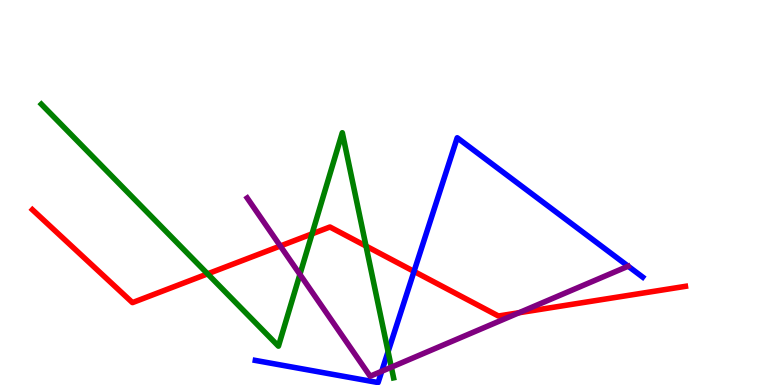[{'lines': ['blue', 'red'], 'intersections': [{'x': 5.34, 'y': 2.95}]}, {'lines': ['green', 'red'], 'intersections': [{'x': 2.68, 'y': 2.89}, {'x': 4.03, 'y': 3.93}, {'x': 4.72, 'y': 3.61}]}, {'lines': ['purple', 'red'], 'intersections': [{'x': 3.62, 'y': 3.61}, {'x': 6.7, 'y': 1.88}]}, {'lines': ['blue', 'green'], 'intersections': [{'x': 5.01, 'y': 0.866}]}, {'lines': ['blue', 'purple'], 'intersections': [{'x': 4.93, 'y': 0.357}]}, {'lines': ['green', 'purple'], 'intersections': [{'x': 3.87, 'y': 2.87}, {'x': 5.05, 'y': 0.463}]}]